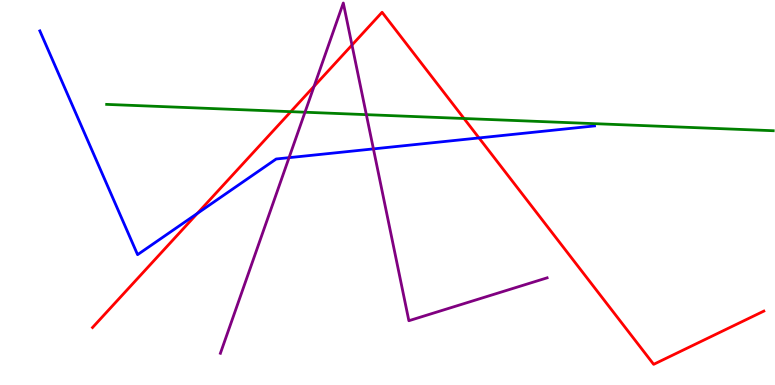[{'lines': ['blue', 'red'], 'intersections': [{'x': 2.55, 'y': 4.46}, {'x': 6.18, 'y': 6.42}]}, {'lines': ['green', 'red'], 'intersections': [{'x': 3.75, 'y': 7.1}, {'x': 5.99, 'y': 6.92}]}, {'lines': ['purple', 'red'], 'intersections': [{'x': 4.05, 'y': 7.76}, {'x': 4.54, 'y': 8.83}]}, {'lines': ['blue', 'green'], 'intersections': []}, {'lines': ['blue', 'purple'], 'intersections': [{'x': 3.73, 'y': 5.9}, {'x': 4.82, 'y': 6.13}]}, {'lines': ['green', 'purple'], 'intersections': [{'x': 3.94, 'y': 7.09}, {'x': 4.73, 'y': 7.02}]}]